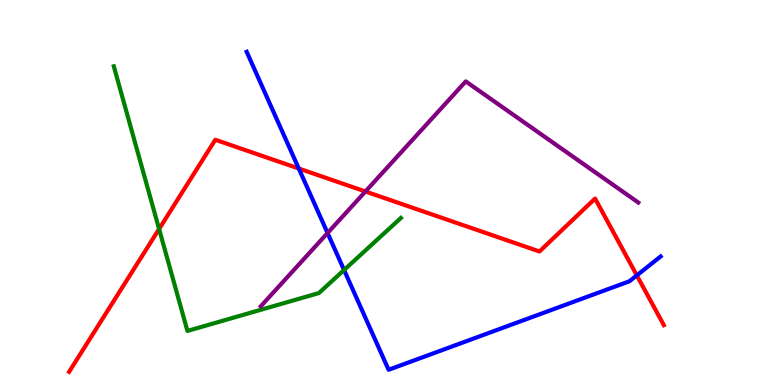[{'lines': ['blue', 'red'], 'intersections': [{'x': 3.86, 'y': 5.62}, {'x': 8.22, 'y': 2.85}]}, {'lines': ['green', 'red'], 'intersections': [{'x': 2.05, 'y': 4.05}]}, {'lines': ['purple', 'red'], 'intersections': [{'x': 4.72, 'y': 5.03}]}, {'lines': ['blue', 'green'], 'intersections': [{'x': 4.44, 'y': 2.99}]}, {'lines': ['blue', 'purple'], 'intersections': [{'x': 4.23, 'y': 3.95}]}, {'lines': ['green', 'purple'], 'intersections': []}]